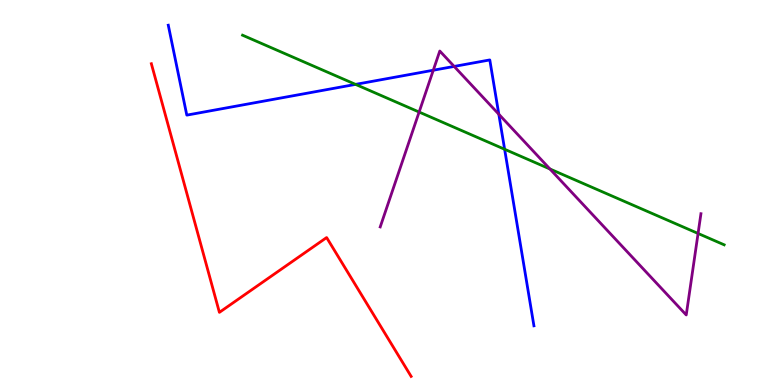[{'lines': ['blue', 'red'], 'intersections': []}, {'lines': ['green', 'red'], 'intersections': []}, {'lines': ['purple', 'red'], 'intersections': []}, {'lines': ['blue', 'green'], 'intersections': [{'x': 4.59, 'y': 7.81}, {'x': 6.51, 'y': 6.12}]}, {'lines': ['blue', 'purple'], 'intersections': [{'x': 5.59, 'y': 8.18}, {'x': 5.86, 'y': 8.27}, {'x': 6.44, 'y': 7.03}]}, {'lines': ['green', 'purple'], 'intersections': [{'x': 5.41, 'y': 7.09}, {'x': 7.1, 'y': 5.61}, {'x': 9.01, 'y': 3.94}]}]